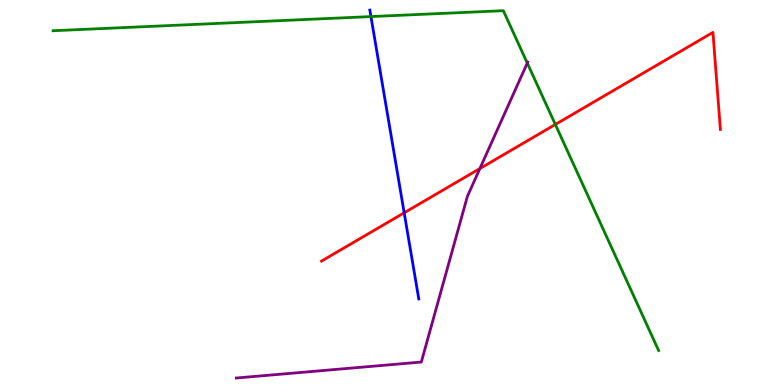[{'lines': ['blue', 'red'], 'intersections': [{'x': 5.22, 'y': 4.47}]}, {'lines': ['green', 'red'], 'intersections': [{'x': 7.17, 'y': 6.77}]}, {'lines': ['purple', 'red'], 'intersections': [{'x': 6.19, 'y': 5.62}]}, {'lines': ['blue', 'green'], 'intersections': [{'x': 4.79, 'y': 9.57}]}, {'lines': ['blue', 'purple'], 'intersections': []}, {'lines': ['green', 'purple'], 'intersections': [{'x': 6.8, 'y': 8.36}]}]